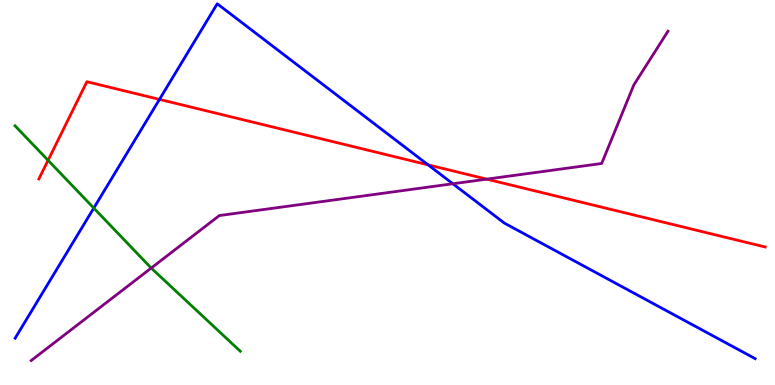[{'lines': ['blue', 'red'], 'intersections': [{'x': 2.06, 'y': 7.42}, {'x': 5.52, 'y': 5.72}]}, {'lines': ['green', 'red'], 'intersections': [{'x': 0.62, 'y': 5.84}]}, {'lines': ['purple', 'red'], 'intersections': [{'x': 6.28, 'y': 5.35}]}, {'lines': ['blue', 'green'], 'intersections': [{'x': 1.21, 'y': 4.6}]}, {'lines': ['blue', 'purple'], 'intersections': [{'x': 5.84, 'y': 5.23}]}, {'lines': ['green', 'purple'], 'intersections': [{'x': 1.95, 'y': 3.04}]}]